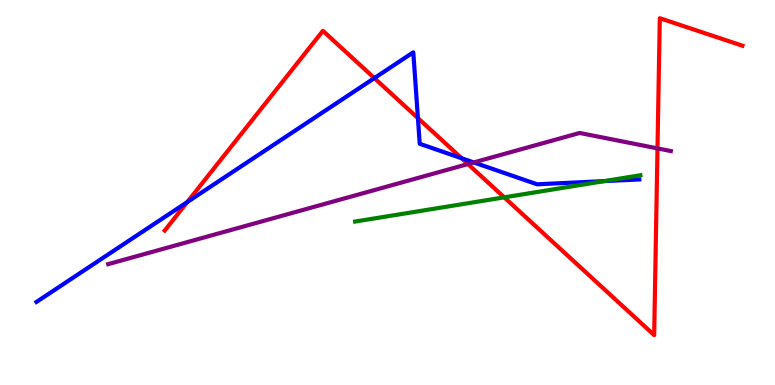[{'lines': ['blue', 'red'], 'intersections': [{'x': 2.42, 'y': 4.75}, {'x': 4.83, 'y': 7.97}, {'x': 5.39, 'y': 6.93}, {'x': 5.96, 'y': 5.89}]}, {'lines': ['green', 'red'], 'intersections': [{'x': 6.51, 'y': 4.87}]}, {'lines': ['purple', 'red'], 'intersections': [{'x': 6.04, 'y': 5.74}, {'x': 8.48, 'y': 6.15}]}, {'lines': ['blue', 'green'], 'intersections': [{'x': 7.8, 'y': 5.3}]}, {'lines': ['blue', 'purple'], 'intersections': [{'x': 6.11, 'y': 5.78}]}, {'lines': ['green', 'purple'], 'intersections': []}]